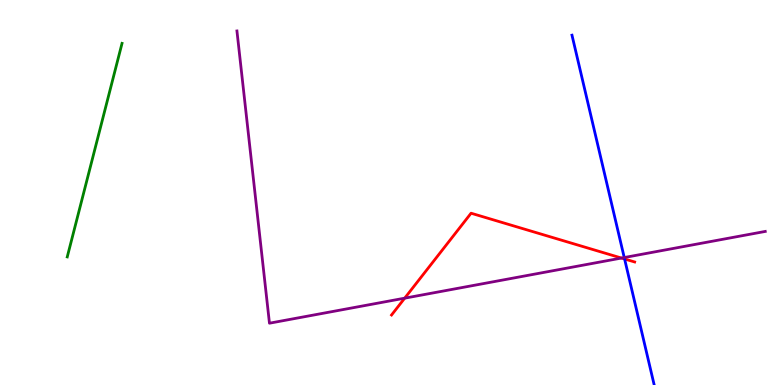[{'lines': ['blue', 'red'], 'intersections': [{'x': 8.06, 'y': 3.27}]}, {'lines': ['green', 'red'], 'intersections': []}, {'lines': ['purple', 'red'], 'intersections': [{'x': 5.22, 'y': 2.26}, {'x': 8.02, 'y': 3.3}]}, {'lines': ['blue', 'green'], 'intersections': []}, {'lines': ['blue', 'purple'], 'intersections': [{'x': 8.05, 'y': 3.31}]}, {'lines': ['green', 'purple'], 'intersections': []}]